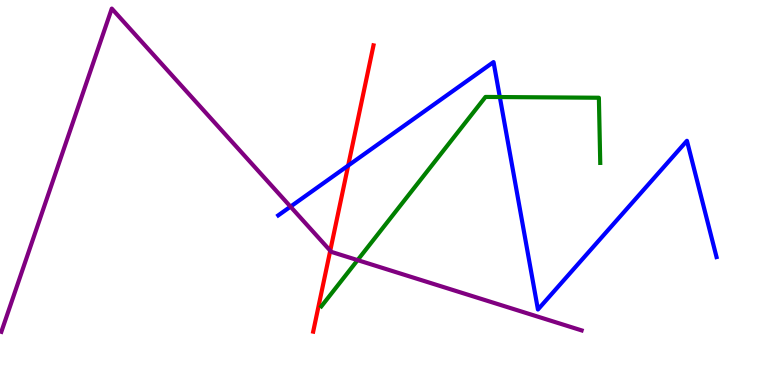[{'lines': ['blue', 'red'], 'intersections': [{'x': 4.49, 'y': 5.7}]}, {'lines': ['green', 'red'], 'intersections': []}, {'lines': ['purple', 'red'], 'intersections': [{'x': 4.26, 'y': 3.49}]}, {'lines': ['blue', 'green'], 'intersections': [{'x': 6.45, 'y': 7.48}]}, {'lines': ['blue', 'purple'], 'intersections': [{'x': 3.75, 'y': 4.63}]}, {'lines': ['green', 'purple'], 'intersections': [{'x': 4.61, 'y': 3.24}]}]